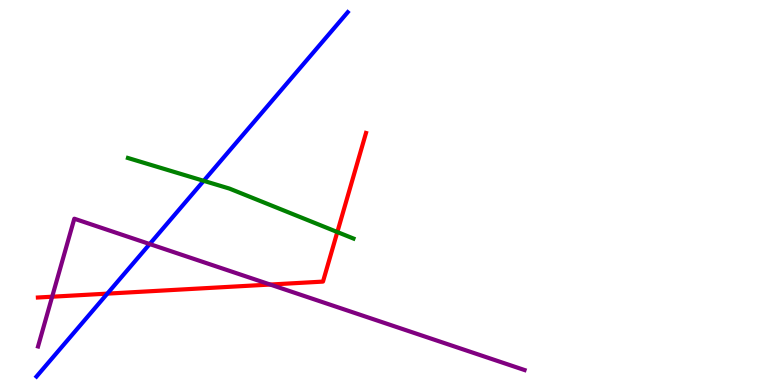[{'lines': ['blue', 'red'], 'intersections': [{'x': 1.38, 'y': 2.37}]}, {'lines': ['green', 'red'], 'intersections': [{'x': 4.35, 'y': 3.97}]}, {'lines': ['purple', 'red'], 'intersections': [{'x': 0.673, 'y': 2.29}, {'x': 3.49, 'y': 2.61}]}, {'lines': ['blue', 'green'], 'intersections': [{'x': 2.63, 'y': 5.3}]}, {'lines': ['blue', 'purple'], 'intersections': [{'x': 1.93, 'y': 3.66}]}, {'lines': ['green', 'purple'], 'intersections': []}]